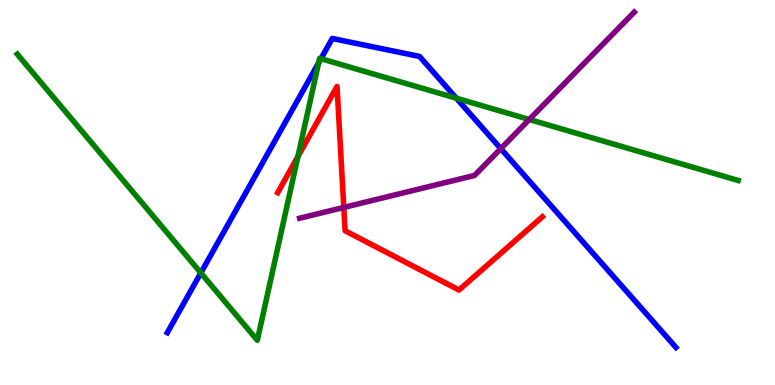[{'lines': ['blue', 'red'], 'intersections': []}, {'lines': ['green', 'red'], 'intersections': [{'x': 3.84, 'y': 5.94}]}, {'lines': ['purple', 'red'], 'intersections': [{'x': 4.44, 'y': 4.61}]}, {'lines': ['blue', 'green'], 'intersections': [{'x': 2.59, 'y': 2.91}, {'x': 4.11, 'y': 8.37}, {'x': 4.14, 'y': 8.48}, {'x': 5.89, 'y': 7.45}]}, {'lines': ['blue', 'purple'], 'intersections': [{'x': 6.46, 'y': 6.14}]}, {'lines': ['green', 'purple'], 'intersections': [{'x': 6.83, 'y': 6.9}]}]